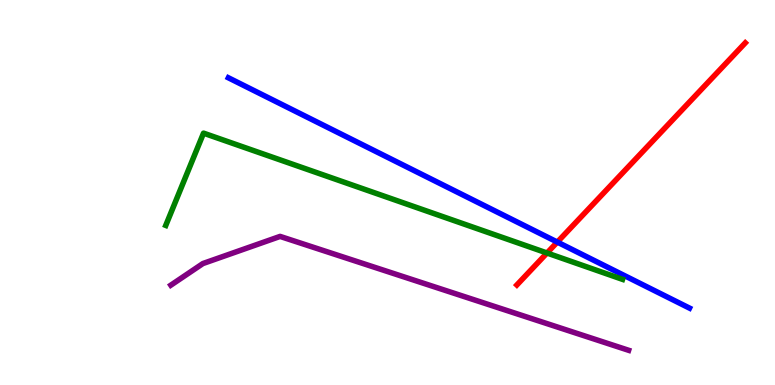[{'lines': ['blue', 'red'], 'intersections': [{'x': 7.19, 'y': 3.71}]}, {'lines': ['green', 'red'], 'intersections': [{'x': 7.06, 'y': 3.43}]}, {'lines': ['purple', 'red'], 'intersections': []}, {'lines': ['blue', 'green'], 'intersections': []}, {'lines': ['blue', 'purple'], 'intersections': []}, {'lines': ['green', 'purple'], 'intersections': []}]